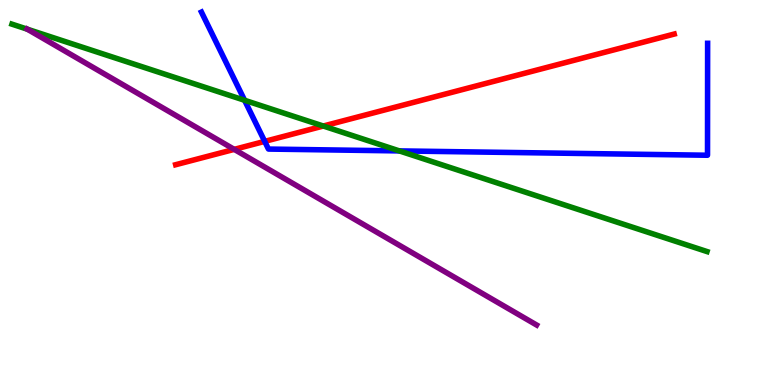[{'lines': ['blue', 'red'], 'intersections': [{'x': 3.42, 'y': 6.33}]}, {'lines': ['green', 'red'], 'intersections': [{'x': 4.17, 'y': 6.73}]}, {'lines': ['purple', 'red'], 'intersections': [{'x': 3.02, 'y': 6.12}]}, {'lines': ['blue', 'green'], 'intersections': [{'x': 3.16, 'y': 7.4}, {'x': 5.15, 'y': 6.08}]}, {'lines': ['blue', 'purple'], 'intersections': []}, {'lines': ['green', 'purple'], 'intersections': [{'x': 0.352, 'y': 9.24}]}]